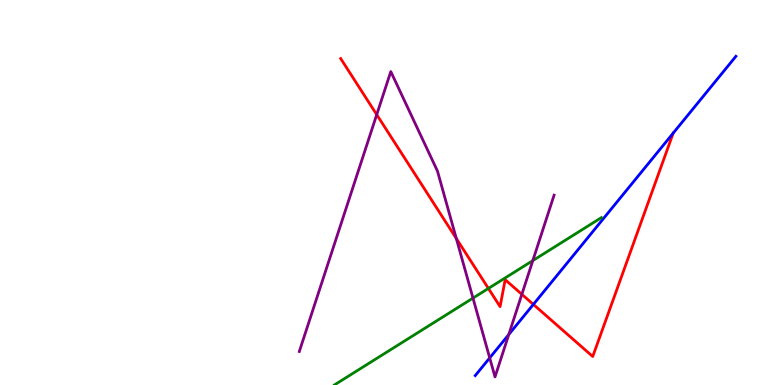[{'lines': ['blue', 'red'], 'intersections': [{'x': 6.88, 'y': 2.09}]}, {'lines': ['green', 'red'], 'intersections': [{'x': 6.3, 'y': 2.51}]}, {'lines': ['purple', 'red'], 'intersections': [{'x': 4.86, 'y': 7.02}, {'x': 5.89, 'y': 3.81}, {'x': 6.73, 'y': 2.36}]}, {'lines': ['blue', 'green'], 'intersections': []}, {'lines': ['blue', 'purple'], 'intersections': [{'x': 6.32, 'y': 0.704}, {'x': 6.57, 'y': 1.31}]}, {'lines': ['green', 'purple'], 'intersections': [{'x': 6.1, 'y': 2.26}, {'x': 6.88, 'y': 3.23}]}]